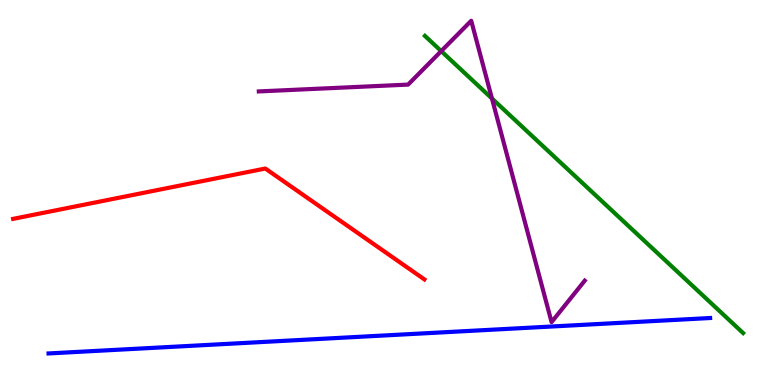[{'lines': ['blue', 'red'], 'intersections': []}, {'lines': ['green', 'red'], 'intersections': []}, {'lines': ['purple', 'red'], 'intersections': []}, {'lines': ['blue', 'green'], 'intersections': []}, {'lines': ['blue', 'purple'], 'intersections': []}, {'lines': ['green', 'purple'], 'intersections': [{'x': 5.69, 'y': 8.67}, {'x': 6.35, 'y': 7.44}]}]